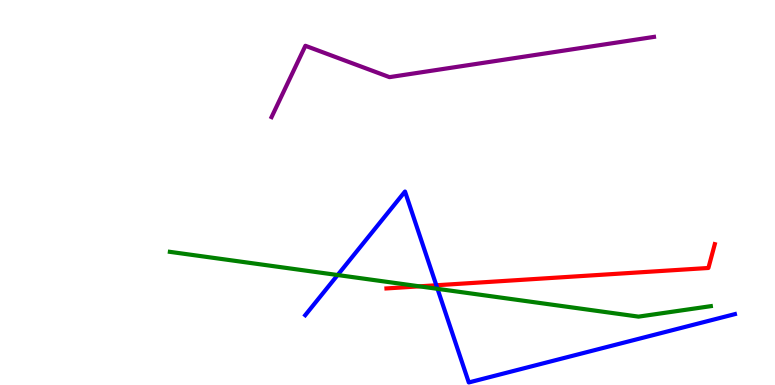[{'lines': ['blue', 'red'], 'intersections': [{'x': 5.63, 'y': 2.59}]}, {'lines': ['green', 'red'], 'intersections': [{'x': 5.41, 'y': 2.56}]}, {'lines': ['purple', 'red'], 'intersections': []}, {'lines': ['blue', 'green'], 'intersections': [{'x': 4.36, 'y': 2.86}, {'x': 5.65, 'y': 2.5}]}, {'lines': ['blue', 'purple'], 'intersections': []}, {'lines': ['green', 'purple'], 'intersections': []}]